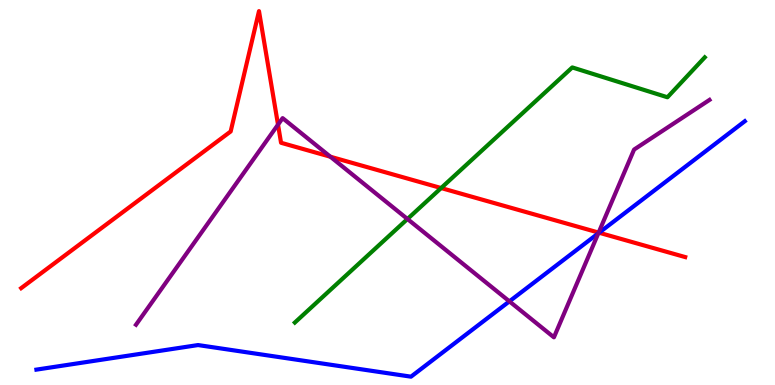[{'lines': ['blue', 'red'], 'intersections': [{'x': 7.73, 'y': 3.96}]}, {'lines': ['green', 'red'], 'intersections': [{'x': 5.69, 'y': 5.12}]}, {'lines': ['purple', 'red'], 'intersections': [{'x': 3.59, 'y': 6.76}, {'x': 4.26, 'y': 5.93}, {'x': 7.72, 'y': 3.96}]}, {'lines': ['blue', 'green'], 'intersections': []}, {'lines': ['blue', 'purple'], 'intersections': [{'x': 6.57, 'y': 2.17}, {'x': 7.72, 'y': 3.94}]}, {'lines': ['green', 'purple'], 'intersections': [{'x': 5.26, 'y': 4.31}]}]